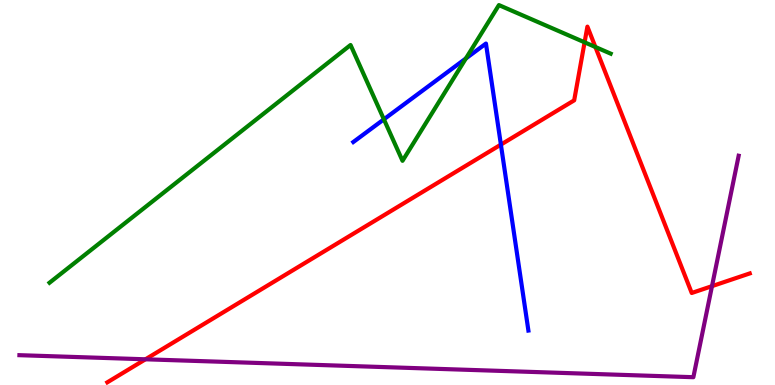[{'lines': ['blue', 'red'], 'intersections': [{'x': 6.46, 'y': 6.24}]}, {'lines': ['green', 'red'], 'intersections': [{'x': 7.54, 'y': 8.9}, {'x': 7.68, 'y': 8.78}]}, {'lines': ['purple', 'red'], 'intersections': [{'x': 1.88, 'y': 0.668}, {'x': 9.19, 'y': 2.57}]}, {'lines': ['blue', 'green'], 'intersections': [{'x': 4.95, 'y': 6.9}, {'x': 6.01, 'y': 8.48}]}, {'lines': ['blue', 'purple'], 'intersections': []}, {'lines': ['green', 'purple'], 'intersections': []}]